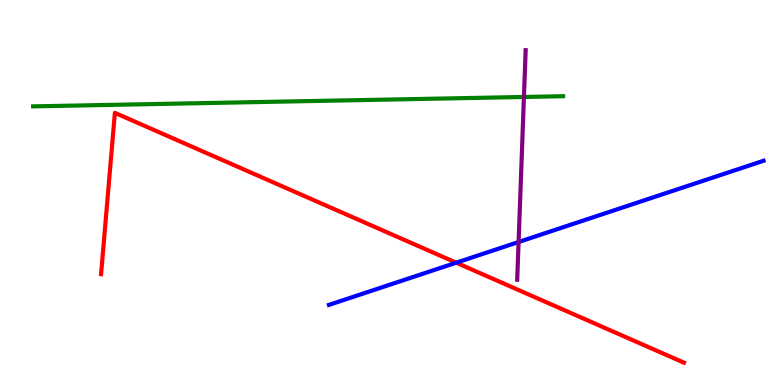[{'lines': ['blue', 'red'], 'intersections': [{'x': 5.89, 'y': 3.18}]}, {'lines': ['green', 'red'], 'intersections': []}, {'lines': ['purple', 'red'], 'intersections': []}, {'lines': ['blue', 'green'], 'intersections': []}, {'lines': ['blue', 'purple'], 'intersections': [{'x': 6.69, 'y': 3.71}]}, {'lines': ['green', 'purple'], 'intersections': [{'x': 6.76, 'y': 7.48}]}]